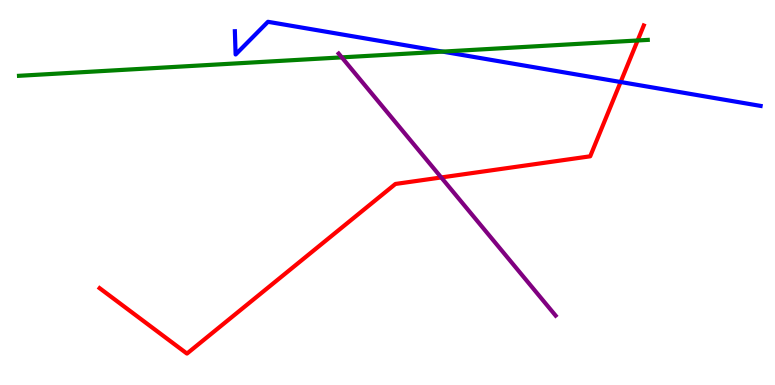[{'lines': ['blue', 'red'], 'intersections': [{'x': 8.01, 'y': 7.87}]}, {'lines': ['green', 'red'], 'intersections': [{'x': 8.23, 'y': 8.95}]}, {'lines': ['purple', 'red'], 'intersections': [{'x': 5.69, 'y': 5.39}]}, {'lines': ['blue', 'green'], 'intersections': [{'x': 5.71, 'y': 8.66}]}, {'lines': ['blue', 'purple'], 'intersections': []}, {'lines': ['green', 'purple'], 'intersections': [{'x': 4.41, 'y': 8.51}]}]